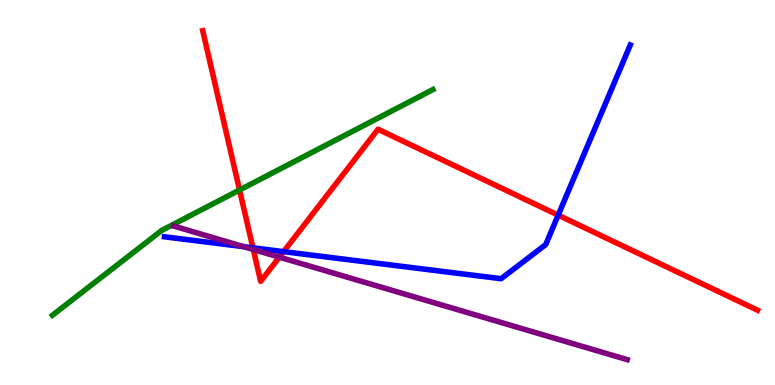[{'lines': ['blue', 'red'], 'intersections': [{'x': 3.26, 'y': 3.56}, {'x': 3.66, 'y': 3.46}, {'x': 7.2, 'y': 4.41}]}, {'lines': ['green', 'red'], 'intersections': [{'x': 3.09, 'y': 5.06}]}, {'lines': ['purple', 'red'], 'intersections': [{'x': 3.27, 'y': 3.52}, {'x': 3.6, 'y': 3.32}]}, {'lines': ['blue', 'green'], 'intersections': []}, {'lines': ['blue', 'purple'], 'intersections': [{'x': 3.14, 'y': 3.59}]}, {'lines': ['green', 'purple'], 'intersections': []}]